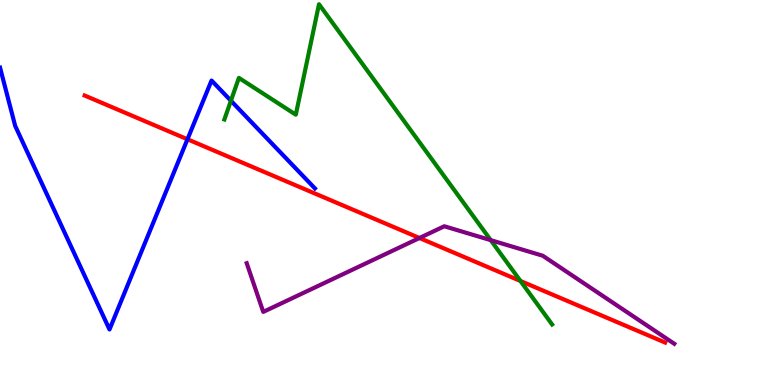[{'lines': ['blue', 'red'], 'intersections': [{'x': 2.42, 'y': 6.38}]}, {'lines': ['green', 'red'], 'intersections': [{'x': 6.72, 'y': 2.7}]}, {'lines': ['purple', 'red'], 'intersections': [{'x': 5.41, 'y': 3.82}]}, {'lines': ['blue', 'green'], 'intersections': [{'x': 2.98, 'y': 7.38}]}, {'lines': ['blue', 'purple'], 'intersections': []}, {'lines': ['green', 'purple'], 'intersections': [{'x': 6.33, 'y': 3.76}]}]